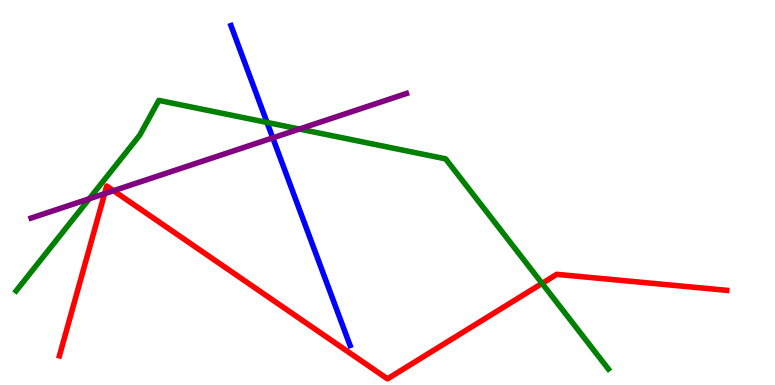[{'lines': ['blue', 'red'], 'intersections': []}, {'lines': ['green', 'red'], 'intersections': [{'x': 6.99, 'y': 2.64}]}, {'lines': ['purple', 'red'], 'intersections': [{'x': 1.35, 'y': 4.97}, {'x': 1.47, 'y': 5.05}]}, {'lines': ['blue', 'green'], 'intersections': [{'x': 3.45, 'y': 6.82}]}, {'lines': ['blue', 'purple'], 'intersections': [{'x': 3.52, 'y': 6.42}]}, {'lines': ['green', 'purple'], 'intersections': [{'x': 1.15, 'y': 4.84}, {'x': 3.86, 'y': 6.65}]}]